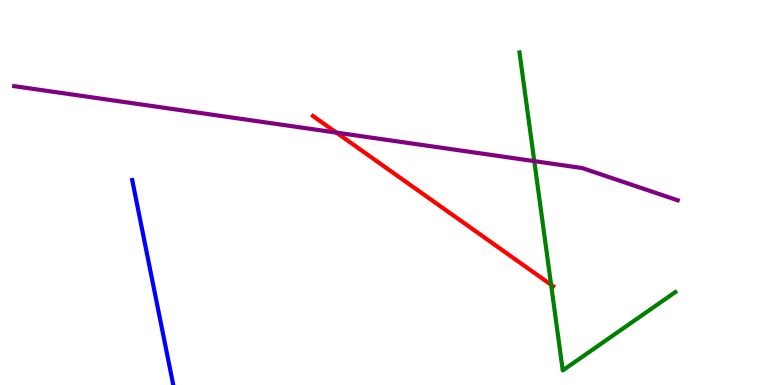[{'lines': ['blue', 'red'], 'intersections': []}, {'lines': ['green', 'red'], 'intersections': [{'x': 7.11, 'y': 2.6}]}, {'lines': ['purple', 'red'], 'intersections': [{'x': 4.34, 'y': 6.56}]}, {'lines': ['blue', 'green'], 'intersections': []}, {'lines': ['blue', 'purple'], 'intersections': []}, {'lines': ['green', 'purple'], 'intersections': [{'x': 6.89, 'y': 5.81}]}]